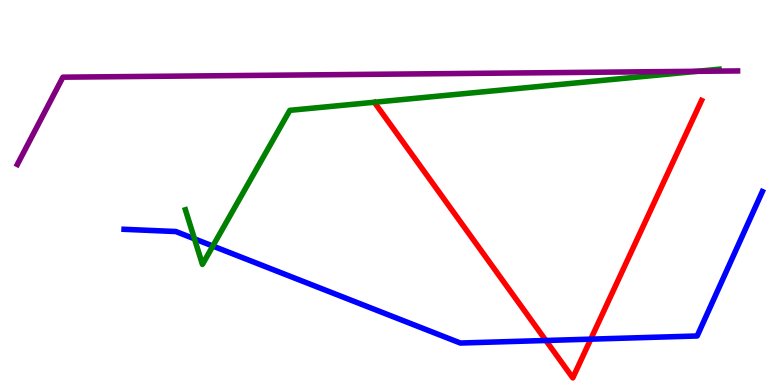[{'lines': ['blue', 'red'], 'intersections': [{'x': 7.04, 'y': 1.16}, {'x': 7.62, 'y': 1.19}]}, {'lines': ['green', 'red'], 'intersections': []}, {'lines': ['purple', 'red'], 'intersections': []}, {'lines': ['blue', 'green'], 'intersections': [{'x': 2.51, 'y': 3.8}, {'x': 2.75, 'y': 3.61}]}, {'lines': ['blue', 'purple'], 'intersections': []}, {'lines': ['green', 'purple'], 'intersections': [{'x': 9.0, 'y': 8.15}]}]